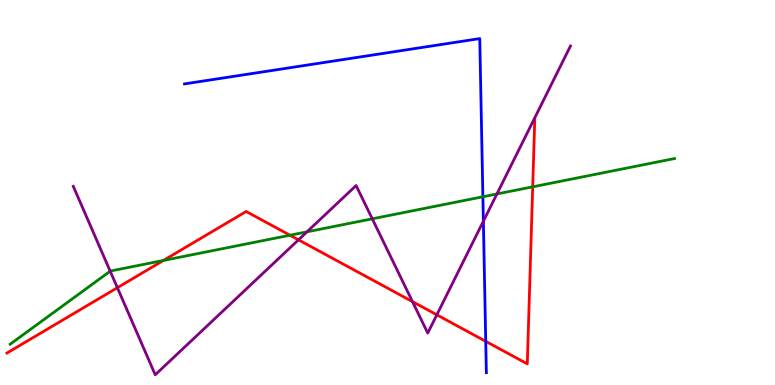[{'lines': ['blue', 'red'], 'intersections': [{'x': 6.27, 'y': 1.13}]}, {'lines': ['green', 'red'], 'intersections': [{'x': 2.11, 'y': 3.23}, {'x': 3.74, 'y': 3.89}, {'x': 6.87, 'y': 5.15}]}, {'lines': ['purple', 'red'], 'intersections': [{'x': 1.51, 'y': 2.53}, {'x': 3.85, 'y': 3.77}, {'x': 5.32, 'y': 2.17}, {'x': 5.64, 'y': 1.82}]}, {'lines': ['blue', 'green'], 'intersections': [{'x': 6.23, 'y': 4.89}]}, {'lines': ['blue', 'purple'], 'intersections': [{'x': 6.24, 'y': 4.25}]}, {'lines': ['green', 'purple'], 'intersections': [{'x': 1.42, 'y': 2.96}, {'x': 3.96, 'y': 3.98}, {'x': 4.8, 'y': 4.32}, {'x': 6.41, 'y': 4.96}]}]